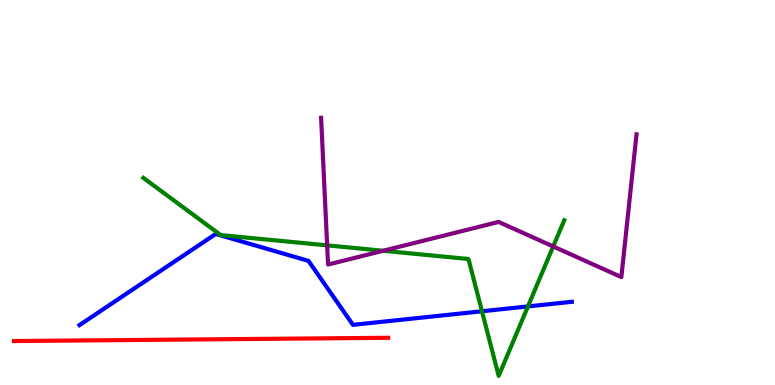[{'lines': ['blue', 'red'], 'intersections': []}, {'lines': ['green', 'red'], 'intersections': []}, {'lines': ['purple', 'red'], 'intersections': []}, {'lines': ['blue', 'green'], 'intersections': [{'x': 6.22, 'y': 1.92}, {'x': 6.81, 'y': 2.04}]}, {'lines': ['blue', 'purple'], 'intersections': []}, {'lines': ['green', 'purple'], 'intersections': [{'x': 4.22, 'y': 3.63}, {'x': 4.94, 'y': 3.49}, {'x': 7.14, 'y': 3.6}]}]